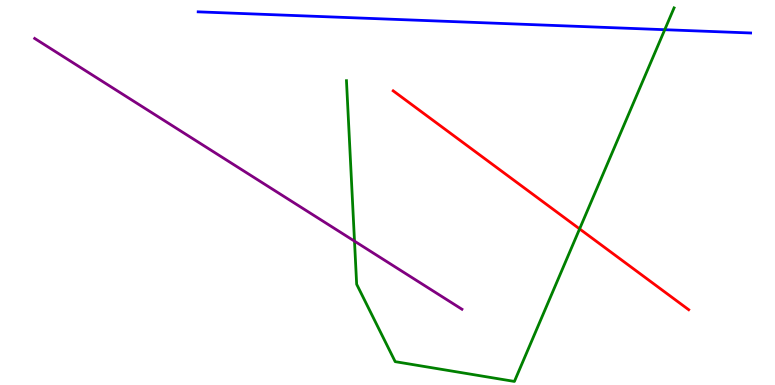[{'lines': ['blue', 'red'], 'intersections': []}, {'lines': ['green', 'red'], 'intersections': [{'x': 7.48, 'y': 4.05}]}, {'lines': ['purple', 'red'], 'intersections': []}, {'lines': ['blue', 'green'], 'intersections': [{'x': 8.58, 'y': 9.23}]}, {'lines': ['blue', 'purple'], 'intersections': []}, {'lines': ['green', 'purple'], 'intersections': [{'x': 4.57, 'y': 3.74}]}]